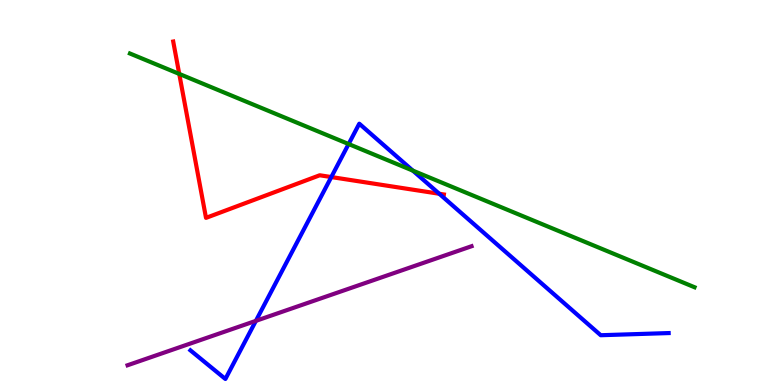[{'lines': ['blue', 'red'], 'intersections': [{'x': 4.27, 'y': 5.4}, {'x': 5.67, 'y': 4.97}]}, {'lines': ['green', 'red'], 'intersections': [{'x': 2.31, 'y': 8.08}]}, {'lines': ['purple', 'red'], 'intersections': []}, {'lines': ['blue', 'green'], 'intersections': [{'x': 4.5, 'y': 6.26}, {'x': 5.33, 'y': 5.57}]}, {'lines': ['blue', 'purple'], 'intersections': [{'x': 3.3, 'y': 1.67}]}, {'lines': ['green', 'purple'], 'intersections': []}]